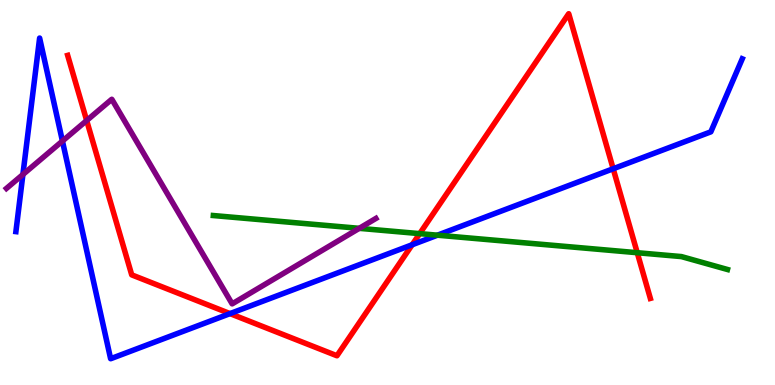[{'lines': ['blue', 'red'], 'intersections': [{'x': 2.97, 'y': 1.85}, {'x': 5.32, 'y': 3.64}, {'x': 7.91, 'y': 5.62}]}, {'lines': ['green', 'red'], 'intersections': [{'x': 5.42, 'y': 3.93}, {'x': 8.22, 'y': 3.44}]}, {'lines': ['purple', 'red'], 'intersections': [{'x': 1.12, 'y': 6.87}]}, {'lines': ['blue', 'green'], 'intersections': [{'x': 5.64, 'y': 3.89}]}, {'lines': ['blue', 'purple'], 'intersections': [{'x': 0.296, 'y': 5.47}, {'x': 0.806, 'y': 6.34}]}, {'lines': ['green', 'purple'], 'intersections': [{'x': 4.64, 'y': 4.07}]}]